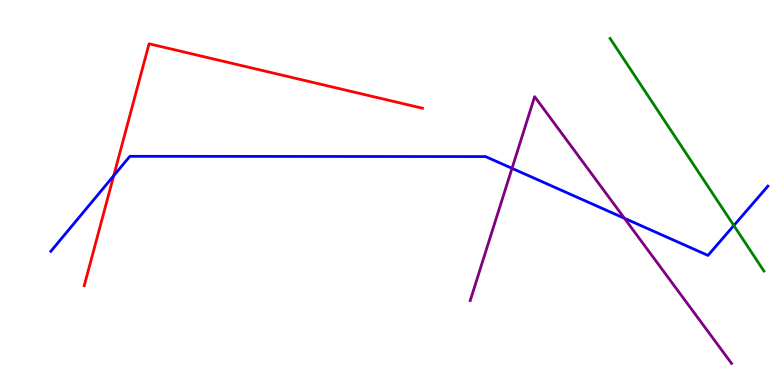[{'lines': ['blue', 'red'], 'intersections': [{'x': 1.47, 'y': 5.44}]}, {'lines': ['green', 'red'], 'intersections': []}, {'lines': ['purple', 'red'], 'intersections': []}, {'lines': ['blue', 'green'], 'intersections': [{'x': 9.47, 'y': 4.14}]}, {'lines': ['blue', 'purple'], 'intersections': [{'x': 6.61, 'y': 5.63}, {'x': 8.06, 'y': 4.33}]}, {'lines': ['green', 'purple'], 'intersections': []}]